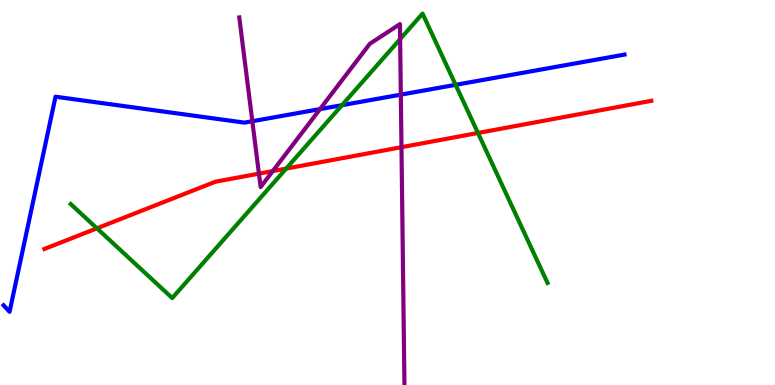[{'lines': ['blue', 'red'], 'intersections': []}, {'lines': ['green', 'red'], 'intersections': [{'x': 1.25, 'y': 4.07}, {'x': 3.69, 'y': 5.62}, {'x': 6.17, 'y': 6.55}]}, {'lines': ['purple', 'red'], 'intersections': [{'x': 3.34, 'y': 5.49}, {'x': 3.52, 'y': 5.56}, {'x': 5.18, 'y': 6.18}]}, {'lines': ['blue', 'green'], 'intersections': [{'x': 4.41, 'y': 7.27}, {'x': 5.88, 'y': 7.8}]}, {'lines': ['blue', 'purple'], 'intersections': [{'x': 3.26, 'y': 6.85}, {'x': 4.13, 'y': 7.17}, {'x': 5.17, 'y': 7.54}]}, {'lines': ['green', 'purple'], 'intersections': [{'x': 5.16, 'y': 8.98}]}]